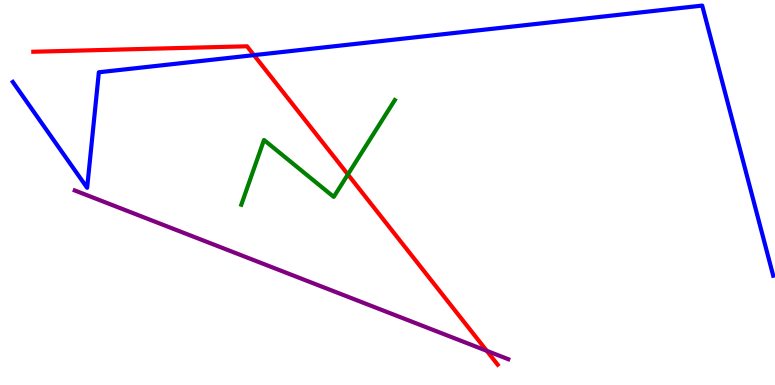[{'lines': ['blue', 'red'], 'intersections': [{'x': 3.28, 'y': 8.57}]}, {'lines': ['green', 'red'], 'intersections': [{'x': 4.49, 'y': 5.47}]}, {'lines': ['purple', 'red'], 'intersections': [{'x': 6.28, 'y': 0.888}]}, {'lines': ['blue', 'green'], 'intersections': []}, {'lines': ['blue', 'purple'], 'intersections': []}, {'lines': ['green', 'purple'], 'intersections': []}]